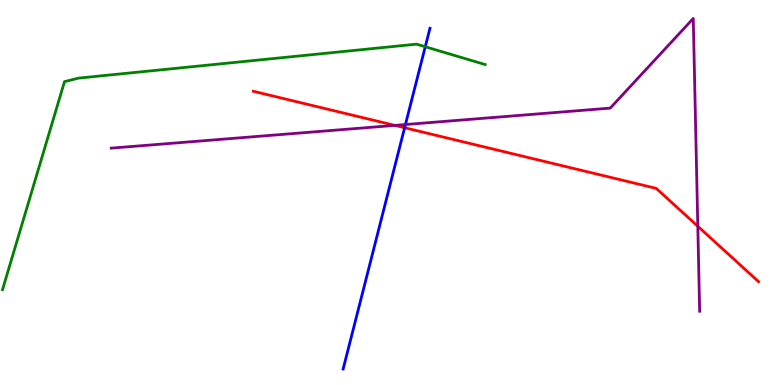[{'lines': ['blue', 'red'], 'intersections': [{'x': 5.22, 'y': 6.68}]}, {'lines': ['green', 'red'], 'intersections': []}, {'lines': ['purple', 'red'], 'intersections': [{'x': 5.09, 'y': 6.74}, {'x': 9.0, 'y': 4.12}]}, {'lines': ['blue', 'green'], 'intersections': [{'x': 5.49, 'y': 8.79}]}, {'lines': ['blue', 'purple'], 'intersections': [{'x': 5.23, 'y': 6.77}]}, {'lines': ['green', 'purple'], 'intersections': []}]